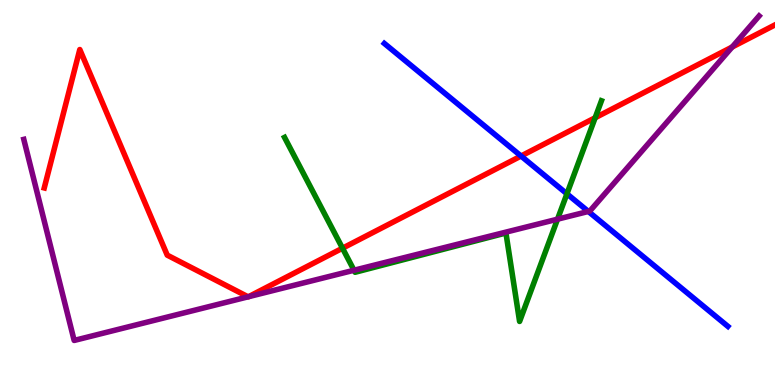[{'lines': ['blue', 'red'], 'intersections': [{'x': 6.72, 'y': 5.95}]}, {'lines': ['green', 'red'], 'intersections': [{'x': 4.42, 'y': 3.55}, {'x': 7.68, 'y': 6.94}]}, {'lines': ['purple', 'red'], 'intersections': [{'x': 3.2, 'y': 2.29}, {'x': 3.21, 'y': 2.29}, {'x': 9.45, 'y': 8.78}]}, {'lines': ['blue', 'green'], 'intersections': [{'x': 7.32, 'y': 4.97}]}, {'lines': ['blue', 'purple'], 'intersections': [{'x': 7.59, 'y': 4.51}]}, {'lines': ['green', 'purple'], 'intersections': [{'x': 4.57, 'y': 2.98}, {'x': 7.19, 'y': 4.31}]}]